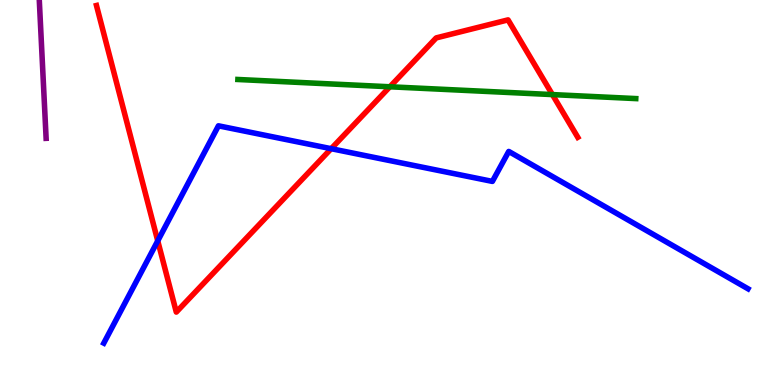[{'lines': ['blue', 'red'], 'intersections': [{'x': 2.04, 'y': 3.74}, {'x': 4.27, 'y': 6.14}]}, {'lines': ['green', 'red'], 'intersections': [{'x': 5.03, 'y': 7.75}, {'x': 7.13, 'y': 7.54}]}, {'lines': ['purple', 'red'], 'intersections': []}, {'lines': ['blue', 'green'], 'intersections': []}, {'lines': ['blue', 'purple'], 'intersections': []}, {'lines': ['green', 'purple'], 'intersections': []}]